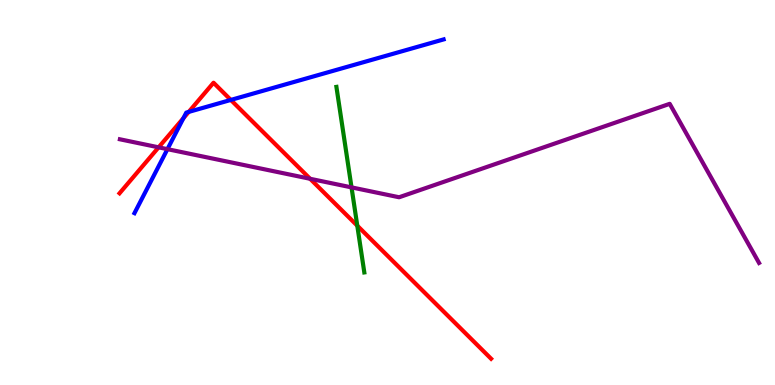[{'lines': ['blue', 'red'], 'intersections': [{'x': 2.37, 'y': 6.93}, {'x': 2.44, 'y': 7.09}, {'x': 2.98, 'y': 7.4}]}, {'lines': ['green', 'red'], 'intersections': [{'x': 4.61, 'y': 4.14}]}, {'lines': ['purple', 'red'], 'intersections': [{'x': 2.05, 'y': 6.17}, {'x': 4.0, 'y': 5.36}]}, {'lines': ['blue', 'green'], 'intersections': []}, {'lines': ['blue', 'purple'], 'intersections': [{'x': 2.16, 'y': 6.13}]}, {'lines': ['green', 'purple'], 'intersections': [{'x': 4.54, 'y': 5.13}]}]